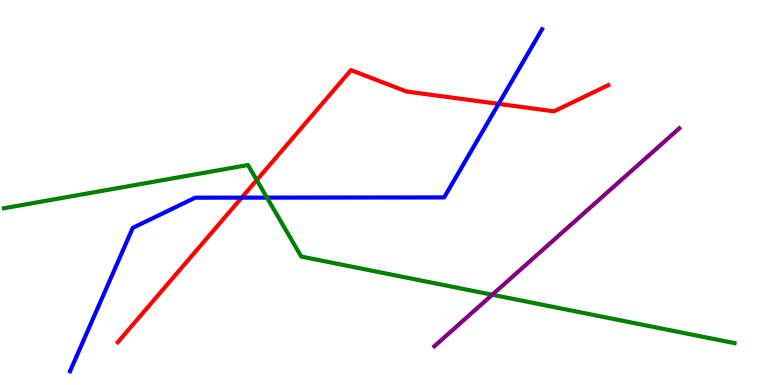[{'lines': ['blue', 'red'], 'intersections': [{'x': 3.12, 'y': 4.87}, {'x': 6.43, 'y': 7.3}]}, {'lines': ['green', 'red'], 'intersections': [{'x': 3.31, 'y': 5.32}]}, {'lines': ['purple', 'red'], 'intersections': []}, {'lines': ['blue', 'green'], 'intersections': [{'x': 3.44, 'y': 4.87}]}, {'lines': ['blue', 'purple'], 'intersections': []}, {'lines': ['green', 'purple'], 'intersections': [{'x': 6.35, 'y': 2.34}]}]